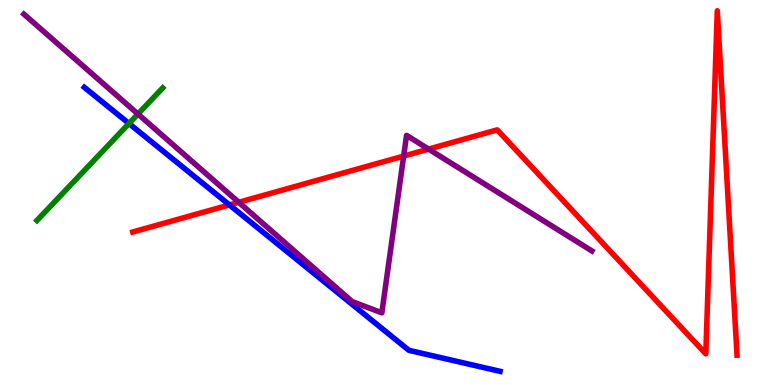[{'lines': ['blue', 'red'], 'intersections': [{'x': 2.96, 'y': 4.68}]}, {'lines': ['green', 'red'], 'intersections': []}, {'lines': ['purple', 'red'], 'intersections': [{'x': 3.08, 'y': 4.75}, {'x': 5.21, 'y': 5.95}, {'x': 5.53, 'y': 6.13}]}, {'lines': ['blue', 'green'], 'intersections': [{'x': 1.66, 'y': 6.79}]}, {'lines': ['blue', 'purple'], 'intersections': []}, {'lines': ['green', 'purple'], 'intersections': [{'x': 1.78, 'y': 7.04}]}]